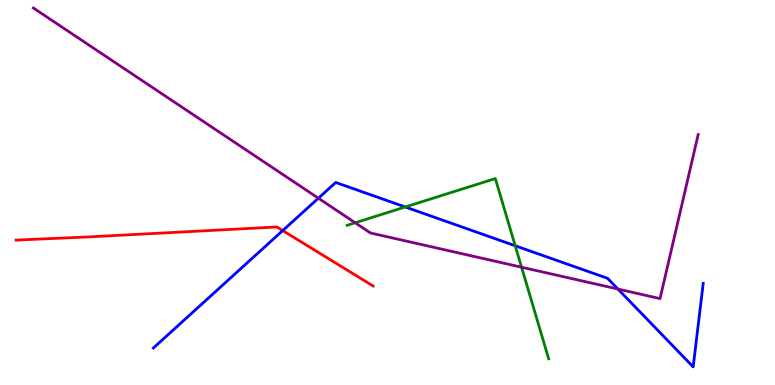[{'lines': ['blue', 'red'], 'intersections': [{'x': 3.65, 'y': 4.01}]}, {'lines': ['green', 'red'], 'intersections': []}, {'lines': ['purple', 'red'], 'intersections': []}, {'lines': ['blue', 'green'], 'intersections': [{'x': 5.23, 'y': 4.62}, {'x': 6.65, 'y': 3.62}]}, {'lines': ['blue', 'purple'], 'intersections': [{'x': 4.11, 'y': 4.85}, {'x': 7.97, 'y': 2.49}]}, {'lines': ['green', 'purple'], 'intersections': [{'x': 4.58, 'y': 4.21}, {'x': 6.73, 'y': 3.06}]}]